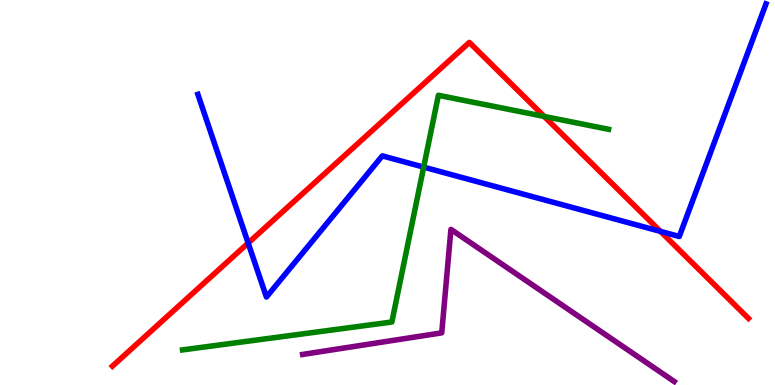[{'lines': ['blue', 'red'], 'intersections': [{'x': 3.2, 'y': 3.69}, {'x': 8.52, 'y': 3.99}]}, {'lines': ['green', 'red'], 'intersections': [{'x': 7.02, 'y': 6.98}]}, {'lines': ['purple', 'red'], 'intersections': []}, {'lines': ['blue', 'green'], 'intersections': [{'x': 5.47, 'y': 5.66}]}, {'lines': ['blue', 'purple'], 'intersections': []}, {'lines': ['green', 'purple'], 'intersections': []}]